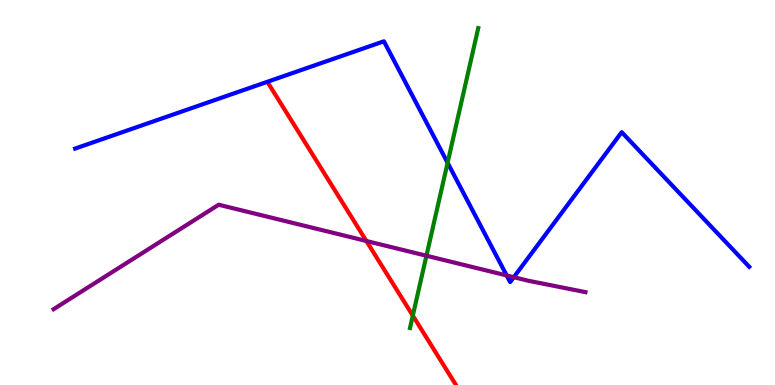[{'lines': ['blue', 'red'], 'intersections': []}, {'lines': ['green', 'red'], 'intersections': [{'x': 5.33, 'y': 1.8}]}, {'lines': ['purple', 'red'], 'intersections': [{'x': 4.73, 'y': 3.74}]}, {'lines': ['blue', 'green'], 'intersections': [{'x': 5.78, 'y': 5.77}]}, {'lines': ['blue', 'purple'], 'intersections': [{'x': 6.54, 'y': 2.85}, {'x': 6.63, 'y': 2.8}]}, {'lines': ['green', 'purple'], 'intersections': [{'x': 5.5, 'y': 3.36}]}]